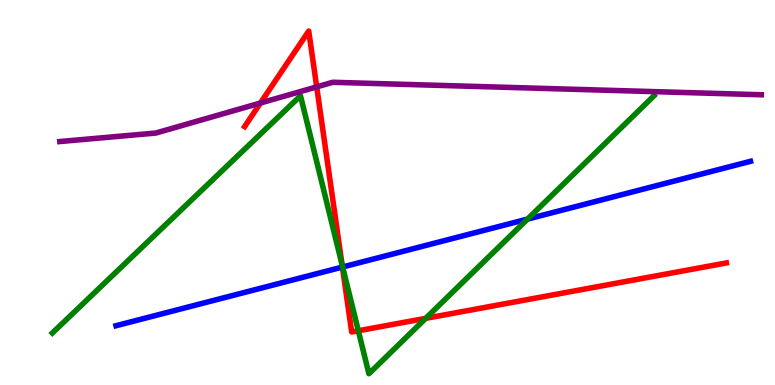[{'lines': ['blue', 'red'], 'intersections': [{'x': 4.42, 'y': 3.06}]}, {'lines': ['green', 'red'], 'intersections': [{'x': 4.41, 'y': 3.12}, {'x': 4.62, 'y': 1.41}, {'x': 5.49, 'y': 1.73}]}, {'lines': ['purple', 'red'], 'intersections': [{'x': 3.36, 'y': 7.32}, {'x': 4.09, 'y': 7.74}]}, {'lines': ['blue', 'green'], 'intersections': [{'x': 4.42, 'y': 3.06}, {'x': 6.81, 'y': 4.31}]}, {'lines': ['blue', 'purple'], 'intersections': []}, {'lines': ['green', 'purple'], 'intersections': []}]